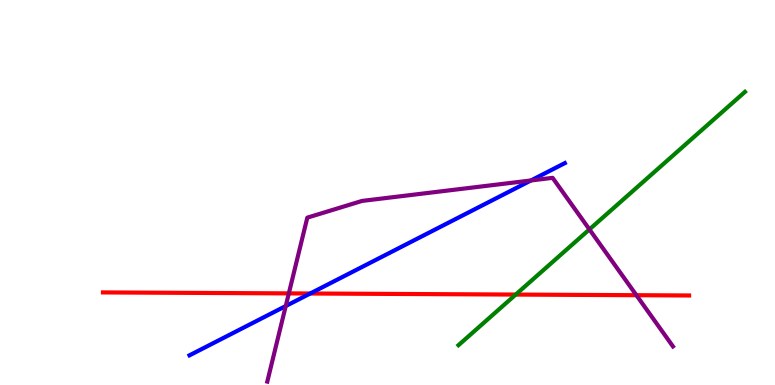[{'lines': ['blue', 'red'], 'intersections': [{'x': 4.0, 'y': 2.38}]}, {'lines': ['green', 'red'], 'intersections': [{'x': 6.65, 'y': 2.35}]}, {'lines': ['purple', 'red'], 'intersections': [{'x': 3.73, 'y': 2.38}, {'x': 8.21, 'y': 2.33}]}, {'lines': ['blue', 'green'], 'intersections': []}, {'lines': ['blue', 'purple'], 'intersections': [{'x': 3.69, 'y': 2.05}, {'x': 6.85, 'y': 5.31}]}, {'lines': ['green', 'purple'], 'intersections': [{'x': 7.61, 'y': 4.04}]}]